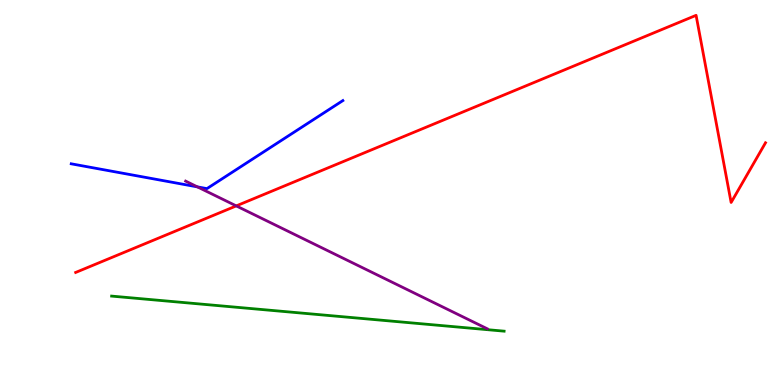[{'lines': ['blue', 'red'], 'intersections': []}, {'lines': ['green', 'red'], 'intersections': []}, {'lines': ['purple', 'red'], 'intersections': [{'x': 3.05, 'y': 4.65}]}, {'lines': ['blue', 'green'], 'intersections': []}, {'lines': ['blue', 'purple'], 'intersections': [{'x': 2.55, 'y': 5.15}]}, {'lines': ['green', 'purple'], 'intersections': []}]